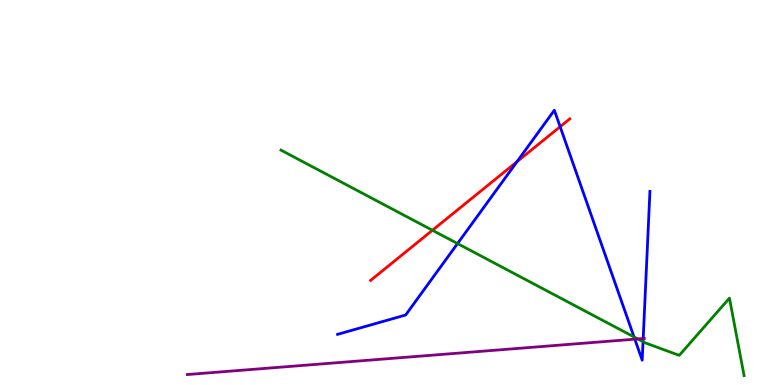[{'lines': ['blue', 'red'], 'intersections': [{'x': 6.67, 'y': 5.8}, {'x': 7.23, 'y': 6.71}]}, {'lines': ['green', 'red'], 'intersections': [{'x': 5.58, 'y': 4.02}]}, {'lines': ['purple', 'red'], 'intersections': []}, {'lines': ['blue', 'green'], 'intersections': [{'x': 5.9, 'y': 3.67}, {'x': 8.18, 'y': 1.25}, {'x': 8.3, 'y': 1.12}]}, {'lines': ['blue', 'purple'], 'intersections': [{'x': 8.19, 'y': 1.19}, {'x': 8.3, 'y': 1.21}]}, {'lines': ['green', 'purple'], 'intersections': [{'x': 8.23, 'y': 1.2}]}]